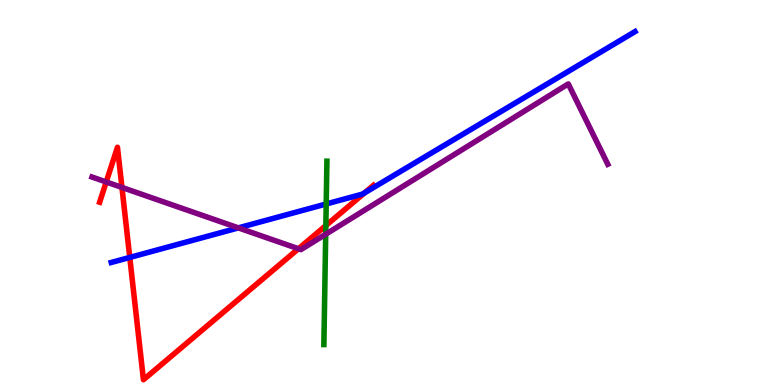[{'lines': ['blue', 'red'], 'intersections': [{'x': 1.67, 'y': 3.31}, {'x': 4.7, 'y': 4.99}]}, {'lines': ['green', 'red'], 'intersections': [{'x': 4.2, 'y': 4.14}]}, {'lines': ['purple', 'red'], 'intersections': [{'x': 1.37, 'y': 5.27}, {'x': 1.57, 'y': 5.13}, {'x': 3.85, 'y': 3.54}]}, {'lines': ['blue', 'green'], 'intersections': [{'x': 4.21, 'y': 4.7}]}, {'lines': ['blue', 'purple'], 'intersections': [{'x': 3.08, 'y': 4.08}]}, {'lines': ['green', 'purple'], 'intersections': [{'x': 4.2, 'y': 3.92}]}]